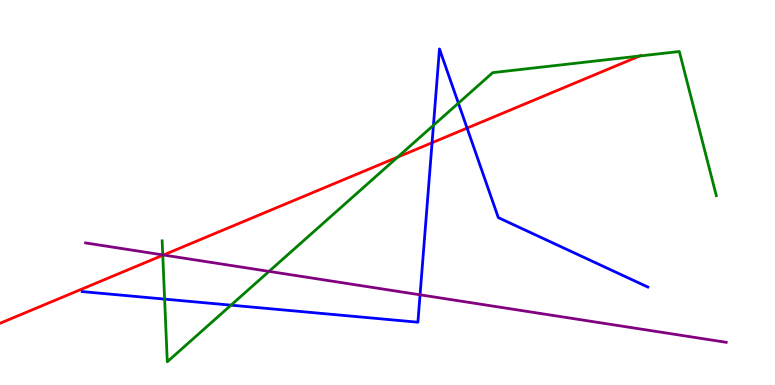[{'lines': ['blue', 'red'], 'intersections': [{'x': 5.58, 'y': 6.29}, {'x': 6.03, 'y': 6.67}]}, {'lines': ['green', 'red'], 'intersections': [{'x': 2.1, 'y': 3.37}, {'x': 5.13, 'y': 5.92}, {'x': 8.25, 'y': 8.55}]}, {'lines': ['purple', 'red'], 'intersections': [{'x': 2.11, 'y': 3.38}]}, {'lines': ['blue', 'green'], 'intersections': [{'x': 2.12, 'y': 2.23}, {'x': 2.98, 'y': 2.07}, {'x': 5.59, 'y': 6.74}, {'x': 5.91, 'y': 7.32}]}, {'lines': ['blue', 'purple'], 'intersections': [{'x': 5.42, 'y': 2.34}]}, {'lines': ['green', 'purple'], 'intersections': [{'x': 2.1, 'y': 3.38}, {'x': 3.47, 'y': 2.95}]}]